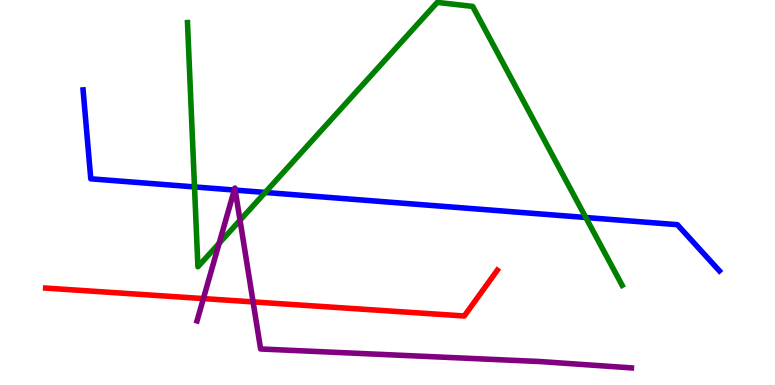[{'lines': ['blue', 'red'], 'intersections': []}, {'lines': ['green', 'red'], 'intersections': []}, {'lines': ['purple', 'red'], 'intersections': [{'x': 2.62, 'y': 2.24}, {'x': 3.27, 'y': 2.16}]}, {'lines': ['blue', 'green'], 'intersections': [{'x': 2.51, 'y': 5.14}, {'x': 3.42, 'y': 5.0}, {'x': 7.56, 'y': 4.35}]}, {'lines': ['blue', 'purple'], 'intersections': [{'x': 3.02, 'y': 5.06}, {'x': 3.03, 'y': 5.06}]}, {'lines': ['green', 'purple'], 'intersections': [{'x': 2.83, 'y': 3.68}, {'x': 3.1, 'y': 4.28}]}]